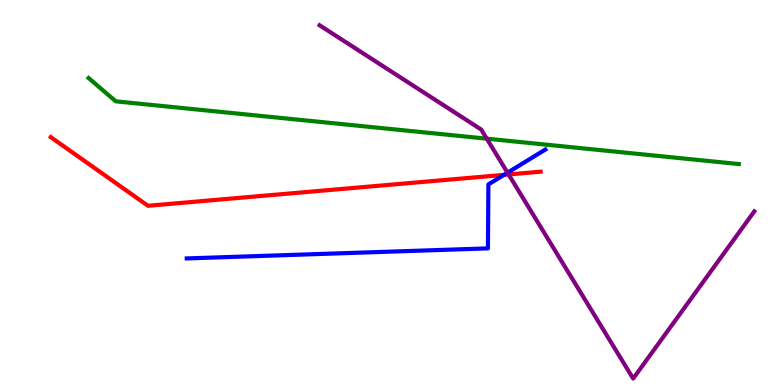[{'lines': ['blue', 'red'], 'intersections': [{'x': 6.5, 'y': 5.46}]}, {'lines': ['green', 'red'], 'intersections': []}, {'lines': ['purple', 'red'], 'intersections': [{'x': 6.56, 'y': 5.47}]}, {'lines': ['blue', 'green'], 'intersections': []}, {'lines': ['blue', 'purple'], 'intersections': [{'x': 6.55, 'y': 5.51}]}, {'lines': ['green', 'purple'], 'intersections': [{'x': 6.28, 'y': 6.4}]}]